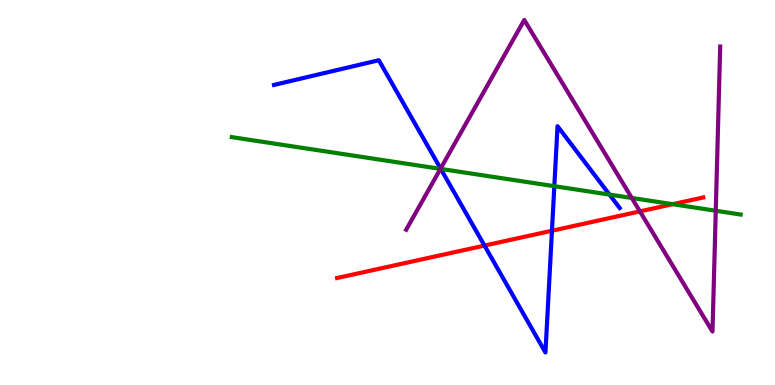[{'lines': ['blue', 'red'], 'intersections': [{'x': 6.25, 'y': 3.62}, {'x': 7.12, 'y': 4.01}]}, {'lines': ['green', 'red'], 'intersections': [{'x': 8.68, 'y': 4.7}]}, {'lines': ['purple', 'red'], 'intersections': [{'x': 8.26, 'y': 4.51}]}, {'lines': ['blue', 'green'], 'intersections': [{'x': 5.69, 'y': 5.61}, {'x': 7.15, 'y': 5.16}, {'x': 7.86, 'y': 4.95}]}, {'lines': ['blue', 'purple'], 'intersections': [{'x': 5.69, 'y': 5.62}]}, {'lines': ['green', 'purple'], 'intersections': [{'x': 5.68, 'y': 5.61}, {'x': 8.15, 'y': 4.86}, {'x': 9.24, 'y': 4.53}]}]